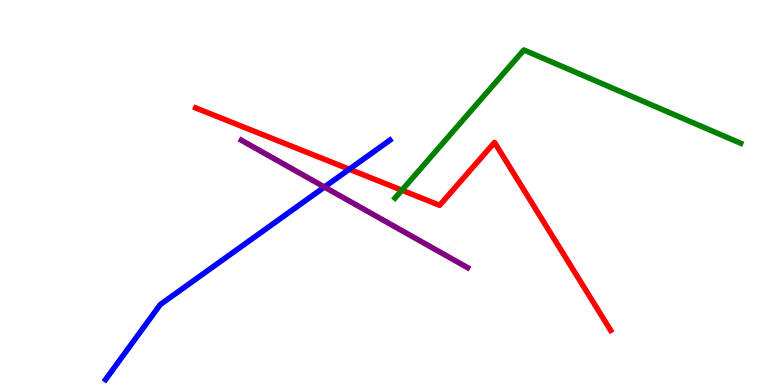[{'lines': ['blue', 'red'], 'intersections': [{'x': 4.51, 'y': 5.6}]}, {'lines': ['green', 'red'], 'intersections': [{'x': 5.19, 'y': 5.06}]}, {'lines': ['purple', 'red'], 'intersections': []}, {'lines': ['blue', 'green'], 'intersections': []}, {'lines': ['blue', 'purple'], 'intersections': [{'x': 4.19, 'y': 5.14}]}, {'lines': ['green', 'purple'], 'intersections': []}]